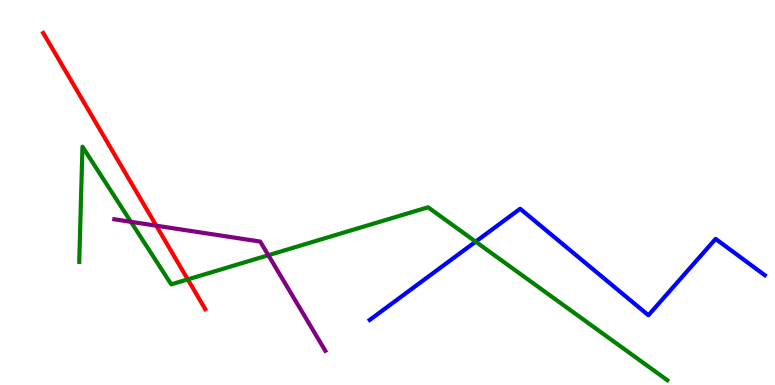[{'lines': ['blue', 'red'], 'intersections': []}, {'lines': ['green', 'red'], 'intersections': [{'x': 2.42, 'y': 2.74}]}, {'lines': ['purple', 'red'], 'intersections': [{'x': 2.02, 'y': 4.14}]}, {'lines': ['blue', 'green'], 'intersections': [{'x': 6.14, 'y': 3.72}]}, {'lines': ['blue', 'purple'], 'intersections': []}, {'lines': ['green', 'purple'], 'intersections': [{'x': 1.69, 'y': 4.24}, {'x': 3.46, 'y': 3.37}]}]